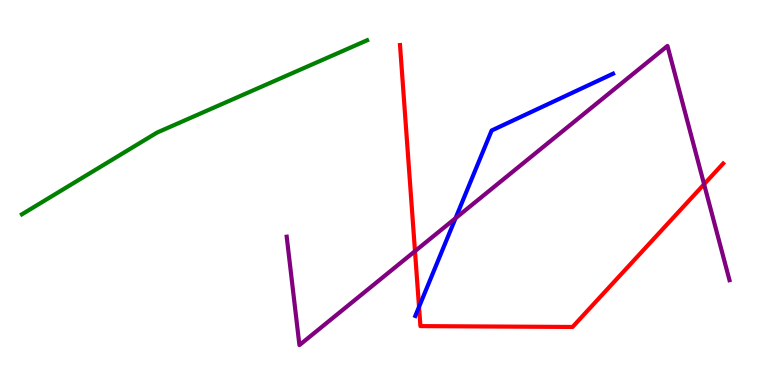[{'lines': ['blue', 'red'], 'intersections': [{'x': 5.41, 'y': 2.03}]}, {'lines': ['green', 'red'], 'intersections': []}, {'lines': ['purple', 'red'], 'intersections': [{'x': 5.35, 'y': 3.48}, {'x': 9.09, 'y': 5.21}]}, {'lines': ['blue', 'green'], 'intersections': []}, {'lines': ['blue', 'purple'], 'intersections': [{'x': 5.88, 'y': 4.33}]}, {'lines': ['green', 'purple'], 'intersections': []}]